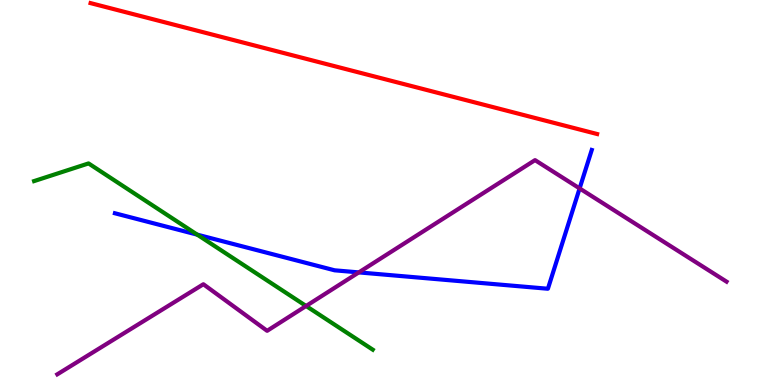[{'lines': ['blue', 'red'], 'intersections': []}, {'lines': ['green', 'red'], 'intersections': []}, {'lines': ['purple', 'red'], 'intersections': []}, {'lines': ['blue', 'green'], 'intersections': [{'x': 2.54, 'y': 3.91}]}, {'lines': ['blue', 'purple'], 'intersections': [{'x': 4.63, 'y': 2.92}, {'x': 7.48, 'y': 5.11}]}, {'lines': ['green', 'purple'], 'intersections': [{'x': 3.95, 'y': 2.05}]}]